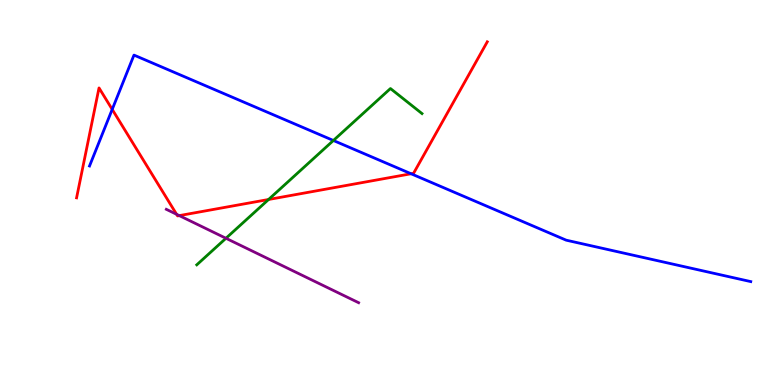[{'lines': ['blue', 'red'], 'intersections': [{'x': 1.45, 'y': 7.16}, {'x': 5.3, 'y': 5.49}]}, {'lines': ['green', 'red'], 'intersections': [{'x': 3.47, 'y': 4.82}]}, {'lines': ['purple', 'red'], 'intersections': [{'x': 2.28, 'y': 4.43}, {'x': 2.31, 'y': 4.4}]}, {'lines': ['blue', 'green'], 'intersections': [{'x': 4.3, 'y': 6.35}]}, {'lines': ['blue', 'purple'], 'intersections': []}, {'lines': ['green', 'purple'], 'intersections': [{'x': 2.92, 'y': 3.81}]}]